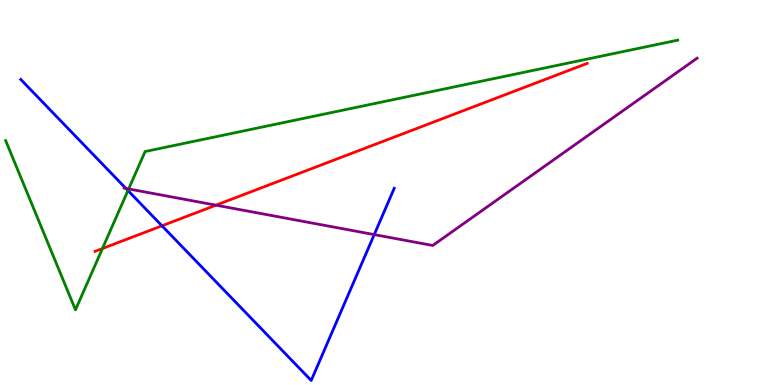[{'lines': ['blue', 'red'], 'intersections': [{'x': 2.09, 'y': 4.14}]}, {'lines': ['green', 'red'], 'intersections': [{'x': 1.32, 'y': 3.54}]}, {'lines': ['purple', 'red'], 'intersections': [{'x': 2.79, 'y': 4.67}]}, {'lines': ['blue', 'green'], 'intersections': [{'x': 1.65, 'y': 5.05}]}, {'lines': ['blue', 'purple'], 'intersections': [{'x': 1.62, 'y': 5.11}, {'x': 4.83, 'y': 3.91}]}, {'lines': ['green', 'purple'], 'intersections': [{'x': 1.66, 'y': 5.09}]}]